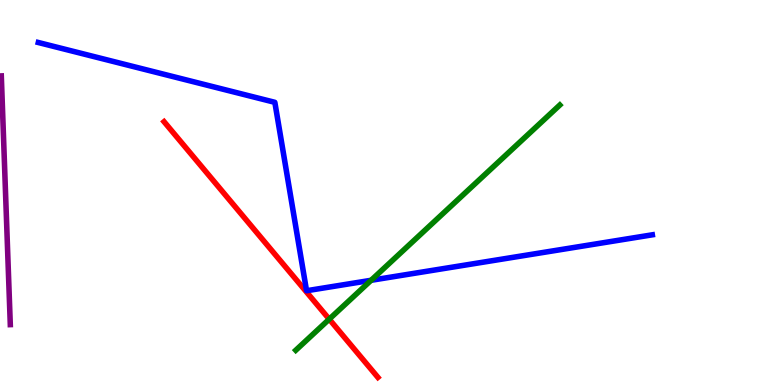[{'lines': ['blue', 'red'], 'intersections': []}, {'lines': ['green', 'red'], 'intersections': [{'x': 4.25, 'y': 1.71}]}, {'lines': ['purple', 'red'], 'intersections': []}, {'lines': ['blue', 'green'], 'intersections': [{'x': 4.79, 'y': 2.72}]}, {'lines': ['blue', 'purple'], 'intersections': []}, {'lines': ['green', 'purple'], 'intersections': []}]